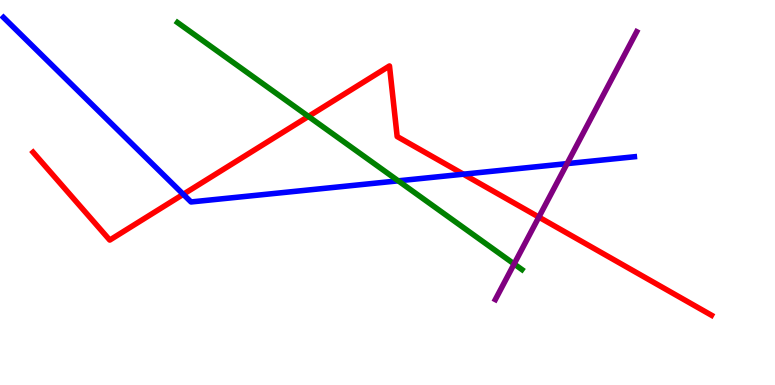[{'lines': ['blue', 'red'], 'intersections': [{'x': 2.36, 'y': 4.95}, {'x': 5.98, 'y': 5.48}]}, {'lines': ['green', 'red'], 'intersections': [{'x': 3.98, 'y': 6.98}]}, {'lines': ['purple', 'red'], 'intersections': [{'x': 6.95, 'y': 4.36}]}, {'lines': ['blue', 'green'], 'intersections': [{'x': 5.14, 'y': 5.3}]}, {'lines': ['blue', 'purple'], 'intersections': [{'x': 7.32, 'y': 5.75}]}, {'lines': ['green', 'purple'], 'intersections': [{'x': 6.63, 'y': 3.14}]}]